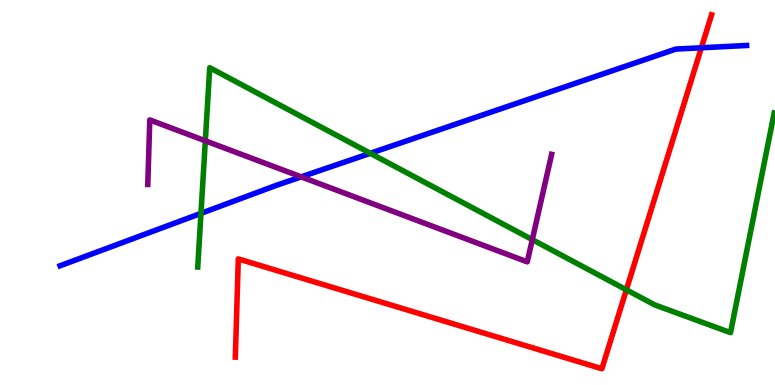[{'lines': ['blue', 'red'], 'intersections': [{'x': 9.05, 'y': 8.76}]}, {'lines': ['green', 'red'], 'intersections': [{'x': 8.08, 'y': 2.47}]}, {'lines': ['purple', 'red'], 'intersections': []}, {'lines': ['blue', 'green'], 'intersections': [{'x': 2.59, 'y': 4.46}, {'x': 4.78, 'y': 6.02}]}, {'lines': ['blue', 'purple'], 'intersections': [{'x': 3.89, 'y': 5.41}]}, {'lines': ['green', 'purple'], 'intersections': [{'x': 2.65, 'y': 6.34}, {'x': 6.87, 'y': 3.78}]}]